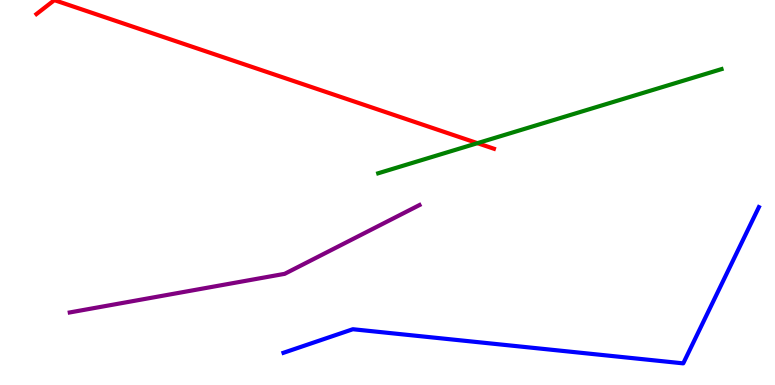[{'lines': ['blue', 'red'], 'intersections': []}, {'lines': ['green', 'red'], 'intersections': [{'x': 6.16, 'y': 6.28}]}, {'lines': ['purple', 'red'], 'intersections': []}, {'lines': ['blue', 'green'], 'intersections': []}, {'lines': ['blue', 'purple'], 'intersections': []}, {'lines': ['green', 'purple'], 'intersections': []}]